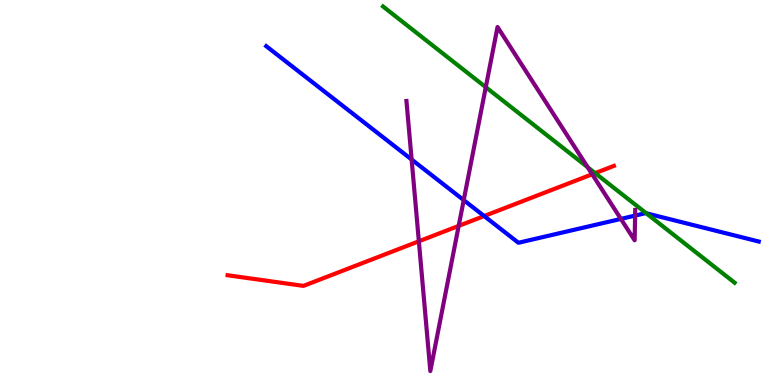[{'lines': ['blue', 'red'], 'intersections': [{'x': 6.25, 'y': 4.39}]}, {'lines': ['green', 'red'], 'intersections': [{'x': 7.68, 'y': 5.5}]}, {'lines': ['purple', 'red'], 'intersections': [{'x': 5.4, 'y': 3.73}, {'x': 5.92, 'y': 4.13}, {'x': 7.64, 'y': 5.47}]}, {'lines': ['blue', 'green'], 'intersections': [{'x': 8.34, 'y': 4.46}]}, {'lines': ['blue', 'purple'], 'intersections': [{'x': 5.31, 'y': 5.86}, {'x': 5.98, 'y': 4.8}, {'x': 8.01, 'y': 4.31}, {'x': 8.19, 'y': 4.4}]}, {'lines': ['green', 'purple'], 'intersections': [{'x': 6.27, 'y': 7.74}, {'x': 7.58, 'y': 5.66}]}]